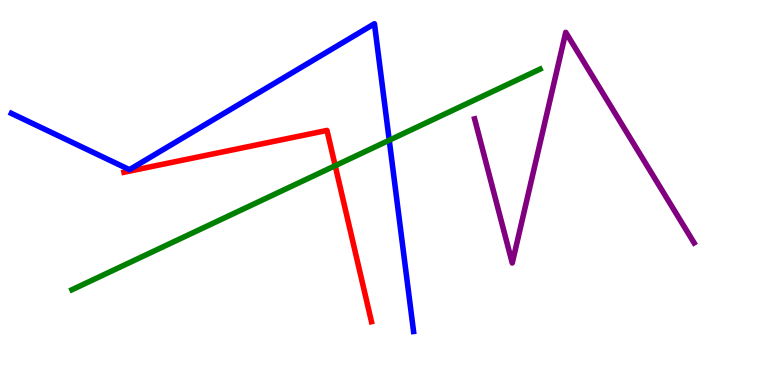[{'lines': ['blue', 'red'], 'intersections': []}, {'lines': ['green', 'red'], 'intersections': [{'x': 4.33, 'y': 5.7}]}, {'lines': ['purple', 'red'], 'intersections': []}, {'lines': ['blue', 'green'], 'intersections': [{'x': 5.02, 'y': 6.36}]}, {'lines': ['blue', 'purple'], 'intersections': []}, {'lines': ['green', 'purple'], 'intersections': []}]